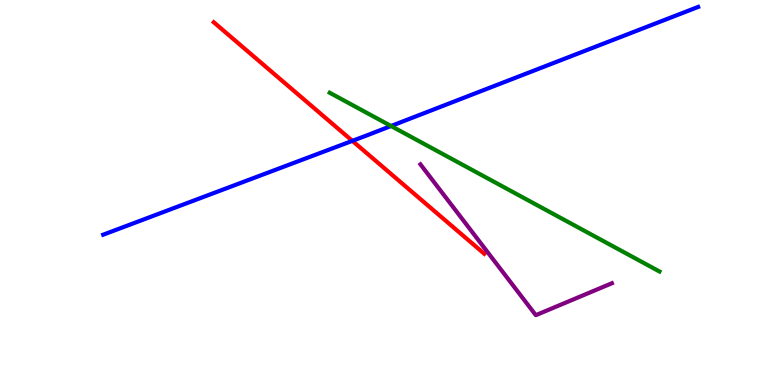[{'lines': ['blue', 'red'], 'intersections': [{'x': 4.55, 'y': 6.34}]}, {'lines': ['green', 'red'], 'intersections': []}, {'lines': ['purple', 'red'], 'intersections': []}, {'lines': ['blue', 'green'], 'intersections': [{'x': 5.05, 'y': 6.73}]}, {'lines': ['blue', 'purple'], 'intersections': []}, {'lines': ['green', 'purple'], 'intersections': []}]